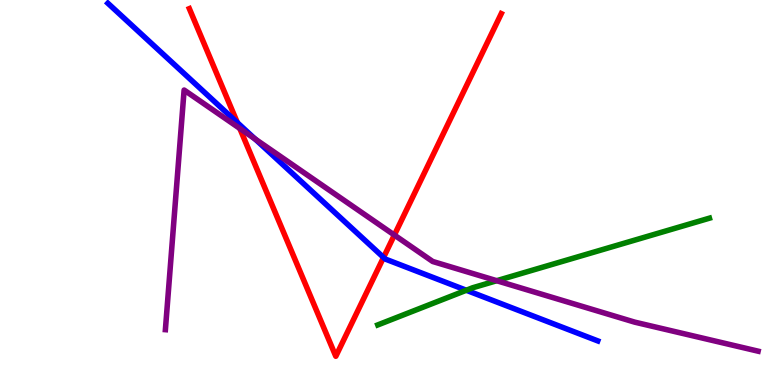[{'lines': ['blue', 'red'], 'intersections': [{'x': 3.06, 'y': 6.81}, {'x': 4.95, 'y': 3.31}]}, {'lines': ['green', 'red'], 'intersections': []}, {'lines': ['purple', 'red'], 'intersections': [{'x': 3.09, 'y': 6.66}, {'x': 5.09, 'y': 3.9}]}, {'lines': ['blue', 'green'], 'intersections': [{'x': 6.02, 'y': 2.46}]}, {'lines': ['blue', 'purple'], 'intersections': [{'x': 3.29, 'y': 6.39}]}, {'lines': ['green', 'purple'], 'intersections': [{'x': 6.41, 'y': 2.71}]}]